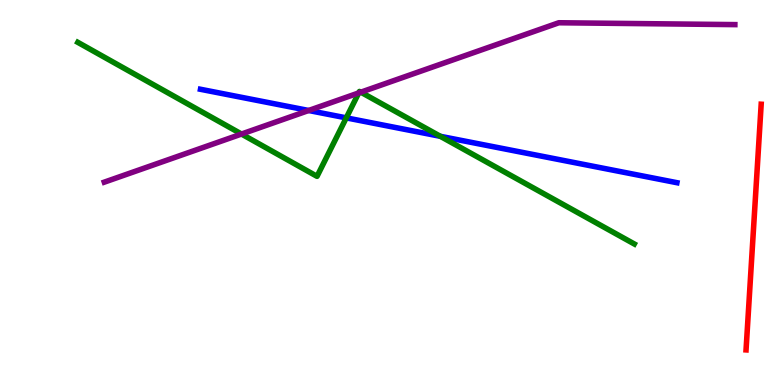[{'lines': ['blue', 'red'], 'intersections': []}, {'lines': ['green', 'red'], 'intersections': []}, {'lines': ['purple', 'red'], 'intersections': []}, {'lines': ['blue', 'green'], 'intersections': [{'x': 4.47, 'y': 6.94}, {'x': 5.68, 'y': 6.46}]}, {'lines': ['blue', 'purple'], 'intersections': [{'x': 3.98, 'y': 7.13}]}, {'lines': ['green', 'purple'], 'intersections': [{'x': 3.12, 'y': 6.52}, {'x': 4.63, 'y': 7.59}, {'x': 4.66, 'y': 7.61}]}]